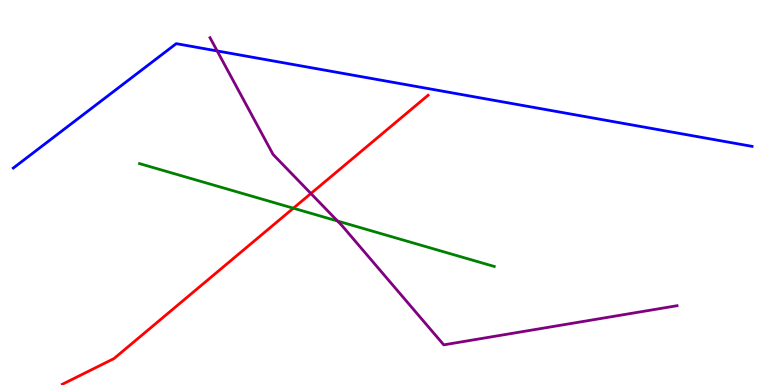[{'lines': ['blue', 'red'], 'intersections': []}, {'lines': ['green', 'red'], 'intersections': [{'x': 3.79, 'y': 4.59}]}, {'lines': ['purple', 'red'], 'intersections': [{'x': 4.01, 'y': 4.97}]}, {'lines': ['blue', 'green'], 'intersections': []}, {'lines': ['blue', 'purple'], 'intersections': [{'x': 2.8, 'y': 8.68}]}, {'lines': ['green', 'purple'], 'intersections': [{'x': 4.36, 'y': 4.26}]}]